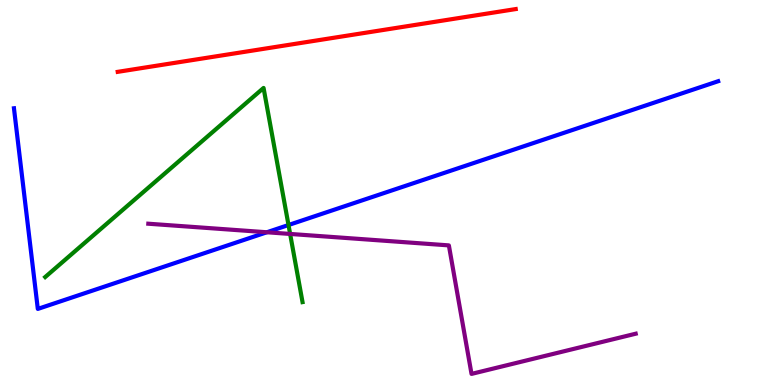[{'lines': ['blue', 'red'], 'intersections': []}, {'lines': ['green', 'red'], 'intersections': []}, {'lines': ['purple', 'red'], 'intersections': []}, {'lines': ['blue', 'green'], 'intersections': [{'x': 3.72, 'y': 4.16}]}, {'lines': ['blue', 'purple'], 'intersections': [{'x': 3.44, 'y': 3.97}]}, {'lines': ['green', 'purple'], 'intersections': [{'x': 3.74, 'y': 3.92}]}]